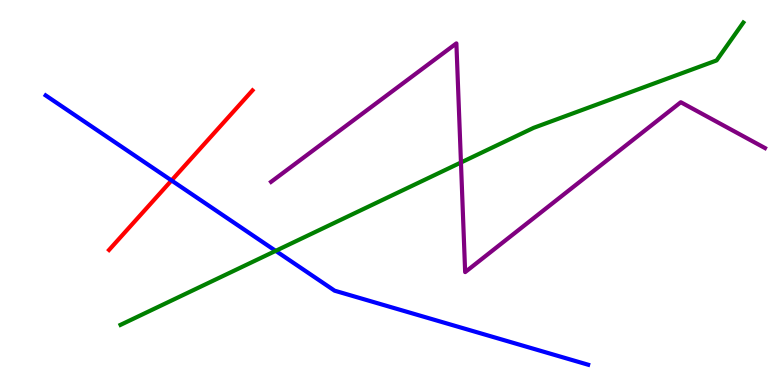[{'lines': ['blue', 'red'], 'intersections': [{'x': 2.21, 'y': 5.31}]}, {'lines': ['green', 'red'], 'intersections': []}, {'lines': ['purple', 'red'], 'intersections': []}, {'lines': ['blue', 'green'], 'intersections': [{'x': 3.56, 'y': 3.48}]}, {'lines': ['blue', 'purple'], 'intersections': []}, {'lines': ['green', 'purple'], 'intersections': [{'x': 5.95, 'y': 5.78}]}]